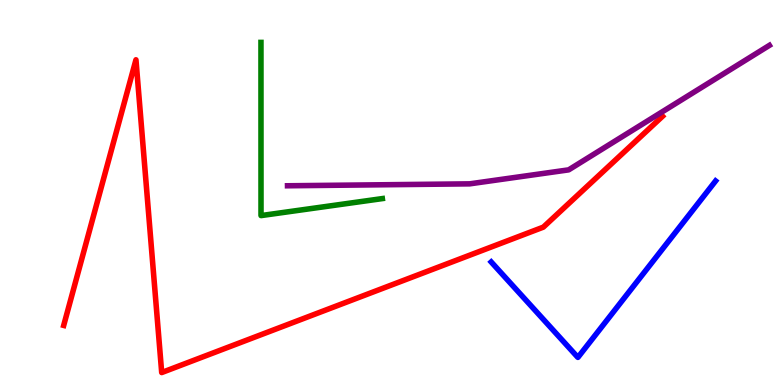[{'lines': ['blue', 'red'], 'intersections': []}, {'lines': ['green', 'red'], 'intersections': []}, {'lines': ['purple', 'red'], 'intersections': []}, {'lines': ['blue', 'green'], 'intersections': []}, {'lines': ['blue', 'purple'], 'intersections': []}, {'lines': ['green', 'purple'], 'intersections': []}]